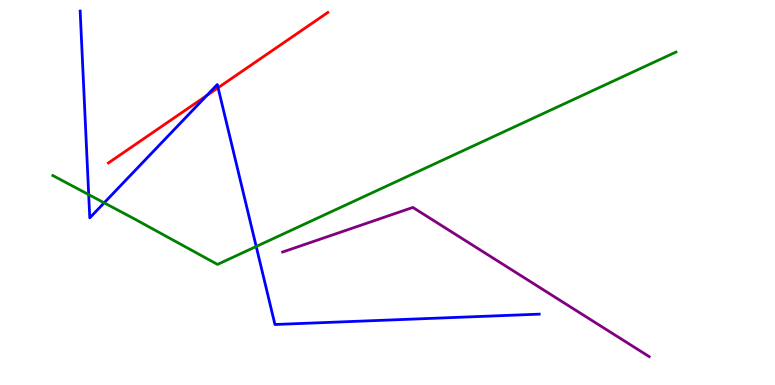[{'lines': ['blue', 'red'], 'intersections': [{'x': 2.67, 'y': 7.52}, {'x': 2.81, 'y': 7.72}]}, {'lines': ['green', 'red'], 'intersections': []}, {'lines': ['purple', 'red'], 'intersections': []}, {'lines': ['blue', 'green'], 'intersections': [{'x': 1.14, 'y': 4.95}, {'x': 1.34, 'y': 4.73}, {'x': 3.31, 'y': 3.6}]}, {'lines': ['blue', 'purple'], 'intersections': []}, {'lines': ['green', 'purple'], 'intersections': []}]